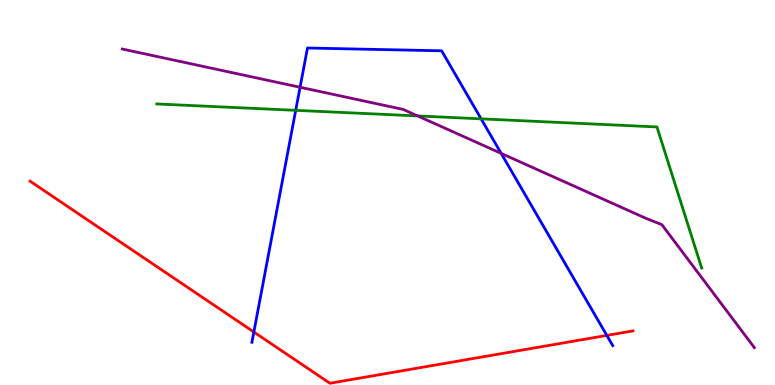[{'lines': ['blue', 'red'], 'intersections': [{'x': 3.28, 'y': 1.38}, {'x': 7.83, 'y': 1.29}]}, {'lines': ['green', 'red'], 'intersections': []}, {'lines': ['purple', 'red'], 'intersections': []}, {'lines': ['blue', 'green'], 'intersections': [{'x': 3.82, 'y': 7.13}, {'x': 6.21, 'y': 6.91}]}, {'lines': ['blue', 'purple'], 'intersections': [{'x': 3.87, 'y': 7.73}, {'x': 6.47, 'y': 6.02}]}, {'lines': ['green', 'purple'], 'intersections': [{'x': 5.39, 'y': 6.99}]}]